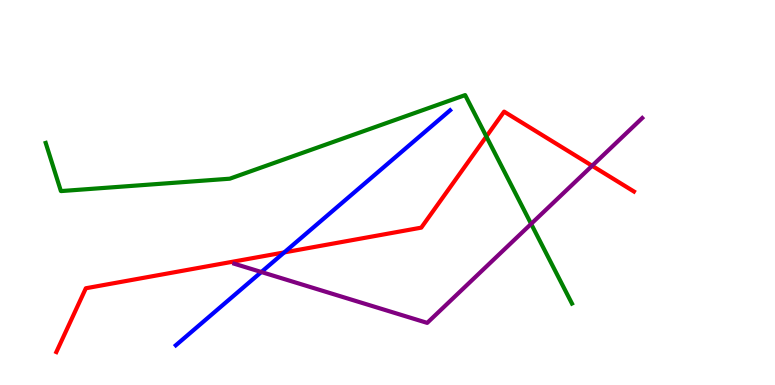[{'lines': ['blue', 'red'], 'intersections': [{'x': 3.67, 'y': 3.44}]}, {'lines': ['green', 'red'], 'intersections': [{'x': 6.28, 'y': 6.45}]}, {'lines': ['purple', 'red'], 'intersections': [{'x': 7.64, 'y': 5.69}]}, {'lines': ['blue', 'green'], 'intersections': []}, {'lines': ['blue', 'purple'], 'intersections': [{'x': 3.37, 'y': 2.93}]}, {'lines': ['green', 'purple'], 'intersections': [{'x': 6.85, 'y': 4.18}]}]